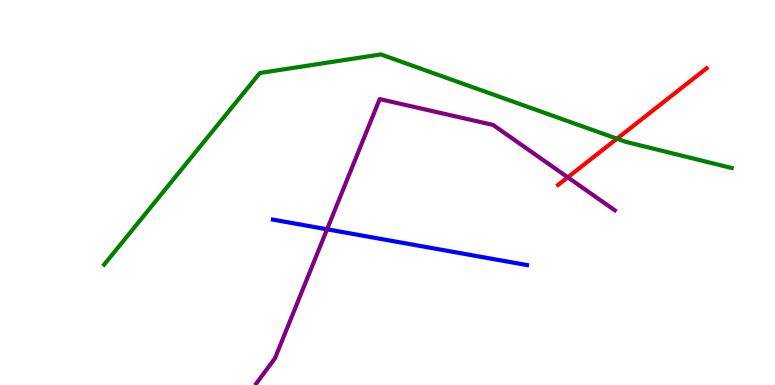[{'lines': ['blue', 'red'], 'intersections': []}, {'lines': ['green', 'red'], 'intersections': [{'x': 7.96, 'y': 6.4}]}, {'lines': ['purple', 'red'], 'intersections': [{'x': 7.33, 'y': 5.39}]}, {'lines': ['blue', 'green'], 'intersections': []}, {'lines': ['blue', 'purple'], 'intersections': [{'x': 4.22, 'y': 4.04}]}, {'lines': ['green', 'purple'], 'intersections': []}]